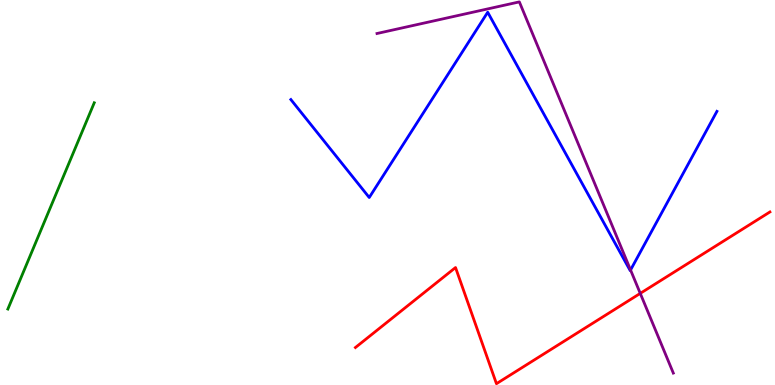[{'lines': ['blue', 'red'], 'intersections': []}, {'lines': ['green', 'red'], 'intersections': []}, {'lines': ['purple', 'red'], 'intersections': [{'x': 8.26, 'y': 2.38}]}, {'lines': ['blue', 'green'], 'intersections': []}, {'lines': ['blue', 'purple'], 'intersections': [{'x': 8.14, 'y': 2.99}]}, {'lines': ['green', 'purple'], 'intersections': []}]